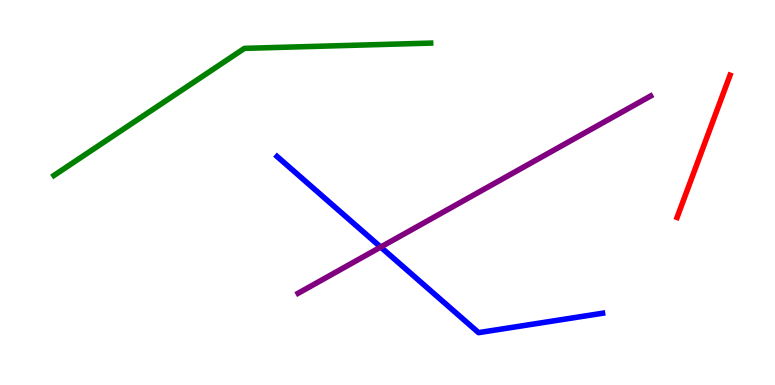[{'lines': ['blue', 'red'], 'intersections': []}, {'lines': ['green', 'red'], 'intersections': []}, {'lines': ['purple', 'red'], 'intersections': []}, {'lines': ['blue', 'green'], 'intersections': []}, {'lines': ['blue', 'purple'], 'intersections': [{'x': 4.91, 'y': 3.58}]}, {'lines': ['green', 'purple'], 'intersections': []}]